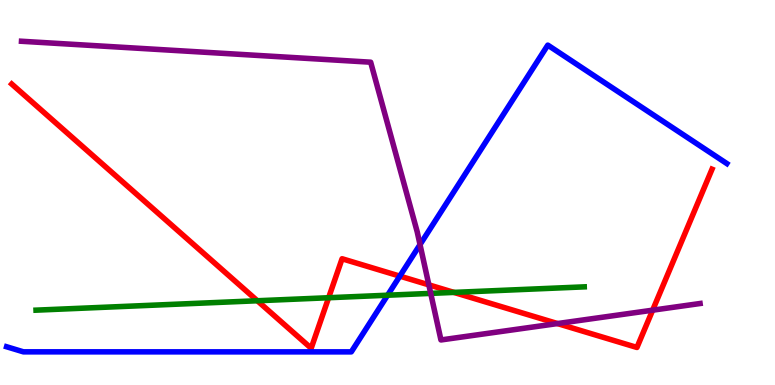[{'lines': ['blue', 'red'], 'intersections': [{'x': 5.16, 'y': 2.83}]}, {'lines': ['green', 'red'], 'intersections': [{'x': 3.32, 'y': 2.19}, {'x': 4.24, 'y': 2.27}, {'x': 5.86, 'y': 2.41}]}, {'lines': ['purple', 'red'], 'intersections': [{'x': 5.53, 'y': 2.6}, {'x': 7.19, 'y': 1.6}, {'x': 8.42, 'y': 1.94}]}, {'lines': ['blue', 'green'], 'intersections': [{'x': 5.0, 'y': 2.33}]}, {'lines': ['blue', 'purple'], 'intersections': [{'x': 5.42, 'y': 3.65}]}, {'lines': ['green', 'purple'], 'intersections': [{'x': 5.56, 'y': 2.38}]}]